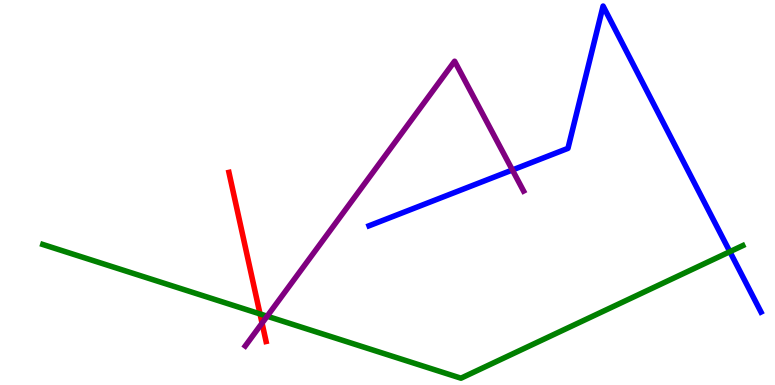[{'lines': ['blue', 'red'], 'intersections': []}, {'lines': ['green', 'red'], 'intersections': [{'x': 3.36, 'y': 1.85}]}, {'lines': ['purple', 'red'], 'intersections': [{'x': 3.38, 'y': 1.61}]}, {'lines': ['blue', 'green'], 'intersections': [{'x': 9.42, 'y': 3.46}]}, {'lines': ['blue', 'purple'], 'intersections': [{'x': 6.61, 'y': 5.58}]}, {'lines': ['green', 'purple'], 'intersections': [{'x': 3.45, 'y': 1.79}]}]